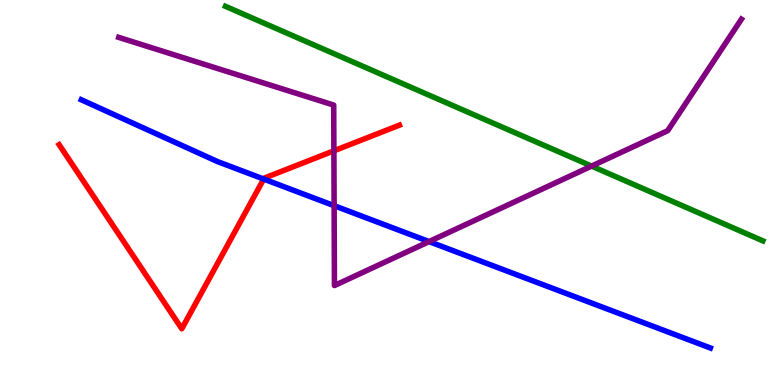[{'lines': ['blue', 'red'], 'intersections': [{'x': 3.4, 'y': 5.35}]}, {'lines': ['green', 'red'], 'intersections': []}, {'lines': ['purple', 'red'], 'intersections': [{'x': 4.31, 'y': 6.08}]}, {'lines': ['blue', 'green'], 'intersections': []}, {'lines': ['blue', 'purple'], 'intersections': [{'x': 4.31, 'y': 4.66}, {'x': 5.54, 'y': 3.73}]}, {'lines': ['green', 'purple'], 'intersections': [{'x': 7.63, 'y': 5.69}]}]